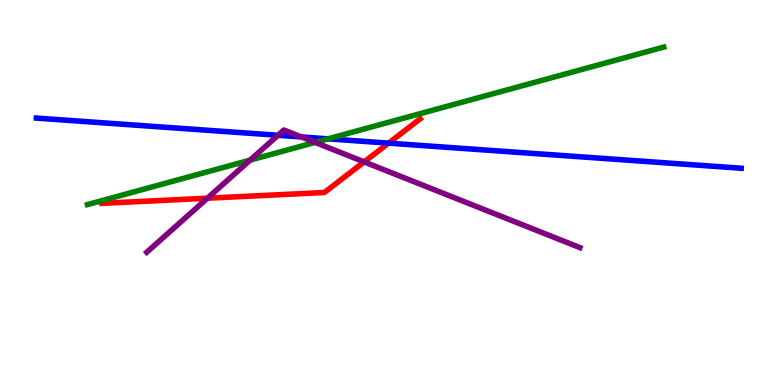[{'lines': ['blue', 'red'], 'intersections': [{'x': 5.01, 'y': 6.28}]}, {'lines': ['green', 'red'], 'intersections': []}, {'lines': ['purple', 'red'], 'intersections': [{'x': 2.68, 'y': 4.85}, {'x': 4.7, 'y': 5.8}]}, {'lines': ['blue', 'green'], 'intersections': [{'x': 4.23, 'y': 6.39}]}, {'lines': ['blue', 'purple'], 'intersections': [{'x': 3.59, 'y': 6.49}, {'x': 3.89, 'y': 6.44}]}, {'lines': ['green', 'purple'], 'intersections': [{'x': 3.23, 'y': 5.84}, {'x': 4.07, 'y': 6.3}]}]